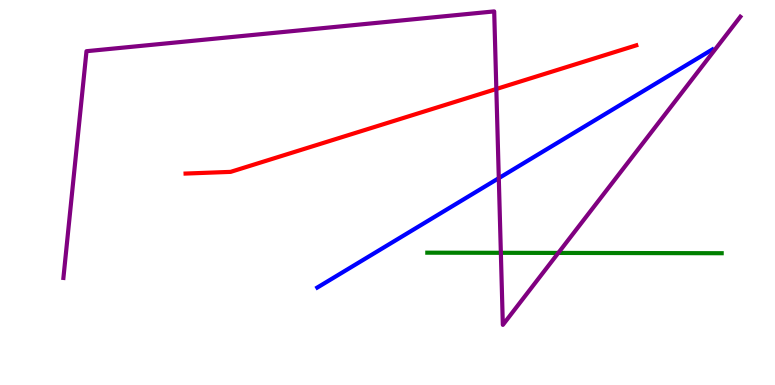[{'lines': ['blue', 'red'], 'intersections': []}, {'lines': ['green', 'red'], 'intersections': []}, {'lines': ['purple', 'red'], 'intersections': [{'x': 6.4, 'y': 7.69}]}, {'lines': ['blue', 'green'], 'intersections': []}, {'lines': ['blue', 'purple'], 'intersections': [{'x': 6.44, 'y': 5.37}]}, {'lines': ['green', 'purple'], 'intersections': [{'x': 6.46, 'y': 3.43}, {'x': 7.2, 'y': 3.43}]}]